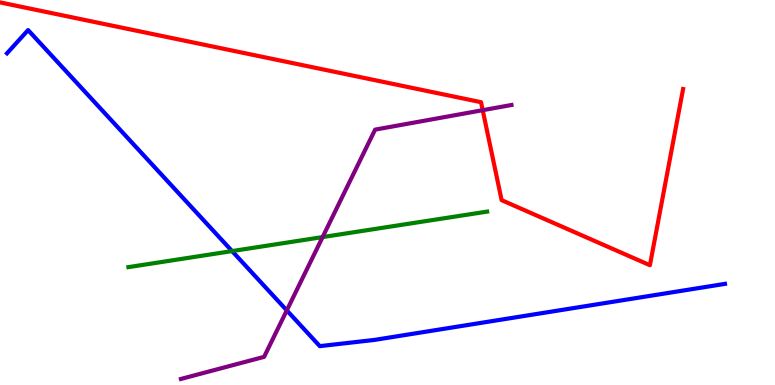[{'lines': ['blue', 'red'], 'intersections': []}, {'lines': ['green', 'red'], 'intersections': []}, {'lines': ['purple', 'red'], 'intersections': [{'x': 6.23, 'y': 7.14}]}, {'lines': ['blue', 'green'], 'intersections': [{'x': 2.99, 'y': 3.48}]}, {'lines': ['blue', 'purple'], 'intersections': [{'x': 3.7, 'y': 1.94}]}, {'lines': ['green', 'purple'], 'intersections': [{'x': 4.16, 'y': 3.84}]}]